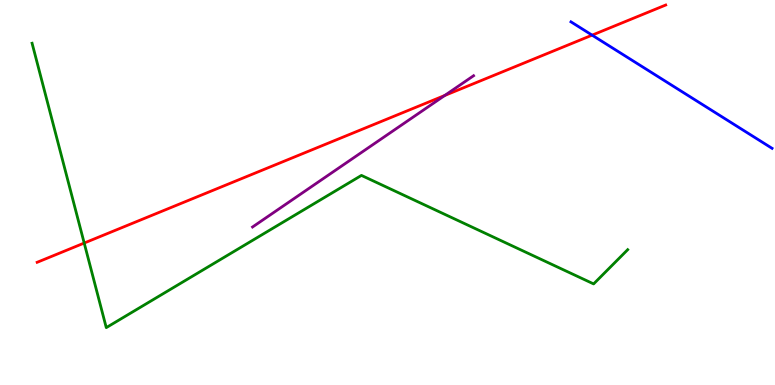[{'lines': ['blue', 'red'], 'intersections': [{'x': 7.64, 'y': 9.09}]}, {'lines': ['green', 'red'], 'intersections': [{'x': 1.09, 'y': 3.69}]}, {'lines': ['purple', 'red'], 'intersections': [{'x': 5.74, 'y': 7.52}]}, {'lines': ['blue', 'green'], 'intersections': []}, {'lines': ['blue', 'purple'], 'intersections': []}, {'lines': ['green', 'purple'], 'intersections': []}]